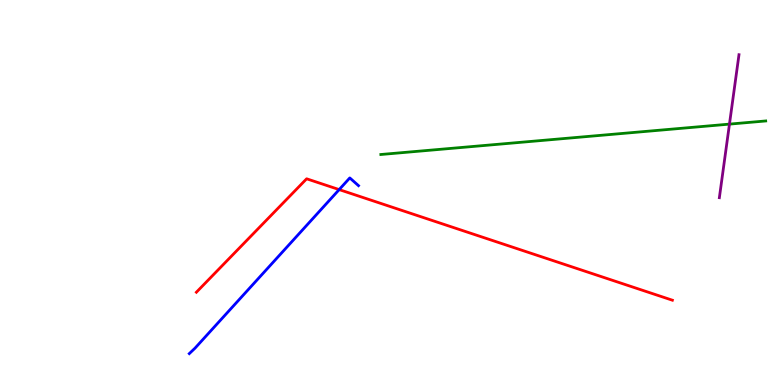[{'lines': ['blue', 'red'], 'intersections': [{'x': 4.38, 'y': 5.08}]}, {'lines': ['green', 'red'], 'intersections': []}, {'lines': ['purple', 'red'], 'intersections': []}, {'lines': ['blue', 'green'], 'intersections': []}, {'lines': ['blue', 'purple'], 'intersections': []}, {'lines': ['green', 'purple'], 'intersections': [{'x': 9.41, 'y': 6.78}]}]